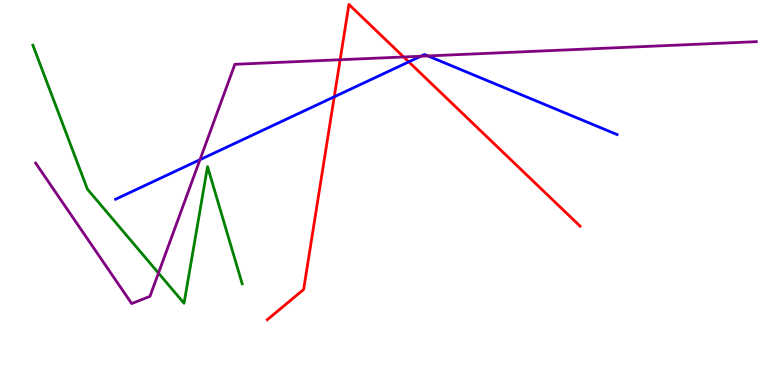[{'lines': ['blue', 'red'], 'intersections': [{'x': 4.31, 'y': 7.49}, {'x': 5.27, 'y': 8.39}]}, {'lines': ['green', 'red'], 'intersections': []}, {'lines': ['purple', 'red'], 'intersections': [{'x': 4.39, 'y': 8.45}, {'x': 5.21, 'y': 8.52}]}, {'lines': ['blue', 'green'], 'intersections': []}, {'lines': ['blue', 'purple'], 'intersections': [{'x': 2.58, 'y': 5.85}, {'x': 5.43, 'y': 8.54}, {'x': 5.52, 'y': 8.55}]}, {'lines': ['green', 'purple'], 'intersections': [{'x': 2.04, 'y': 2.91}]}]